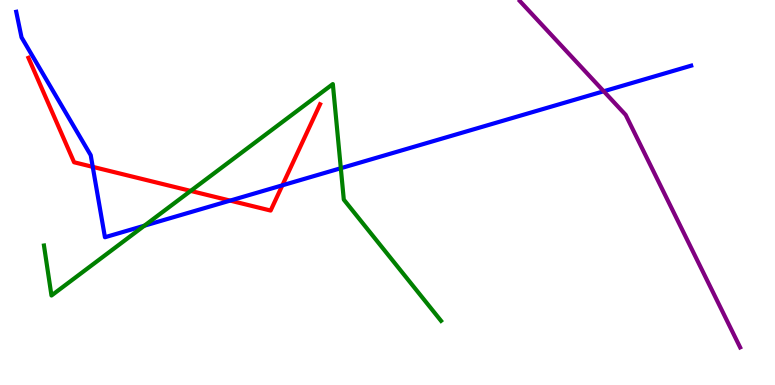[{'lines': ['blue', 'red'], 'intersections': [{'x': 1.2, 'y': 5.67}, {'x': 2.97, 'y': 4.79}, {'x': 3.64, 'y': 5.19}]}, {'lines': ['green', 'red'], 'intersections': [{'x': 2.46, 'y': 5.04}]}, {'lines': ['purple', 'red'], 'intersections': []}, {'lines': ['blue', 'green'], 'intersections': [{'x': 1.86, 'y': 4.14}, {'x': 4.4, 'y': 5.63}]}, {'lines': ['blue', 'purple'], 'intersections': [{'x': 7.79, 'y': 7.63}]}, {'lines': ['green', 'purple'], 'intersections': []}]